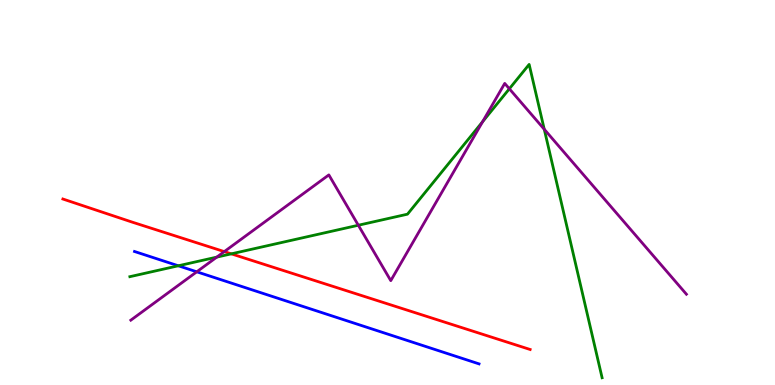[{'lines': ['blue', 'red'], 'intersections': []}, {'lines': ['green', 'red'], 'intersections': [{'x': 2.98, 'y': 3.41}]}, {'lines': ['purple', 'red'], 'intersections': [{'x': 2.89, 'y': 3.46}]}, {'lines': ['blue', 'green'], 'intersections': [{'x': 2.3, 'y': 3.1}]}, {'lines': ['blue', 'purple'], 'intersections': [{'x': 2.54, 'y': 2.94}]}, {'lines': ['green', 'purple'], 'intersections': [{'x': 2.8, 'y': 3.32}, {'x': 4.62, 'y': 4.15}, {'x': 6.23, 'y': 6.84}, {'x': 6.57, 'y': 7.69}, {'x': 7.02, 'y': 6.64}]}]